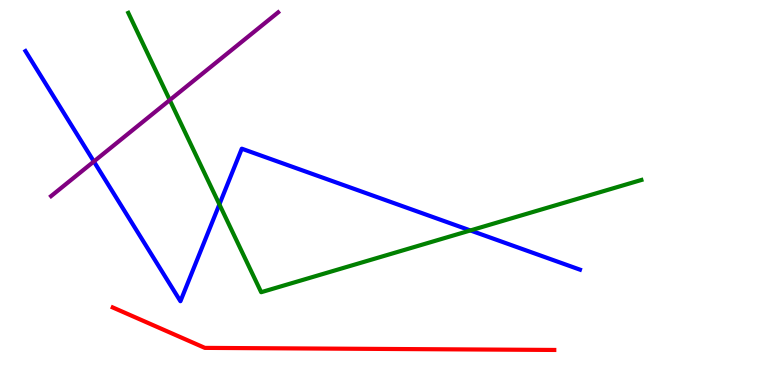[{'lines': ['blue', 'red'], 'intersections': []}, {'lines': ['green', 'red'], 'intersections': []}, {'lines': ['purple', 'red'], 'intersections': []}, {'lines': ['blue', 'green'], 'intersections': [{'x': 2.83, 'y': 4.69}, {'x': 6.07, 'y': 4.01}]}, {'lines': ['blue', 'purple'], 'intersections': [{'x': 1.21, 'y': 5.81}]}, {'lines': ['green', 'purple'], 'intersections': [{'x': 2.19, 'y': 7.4}]}]